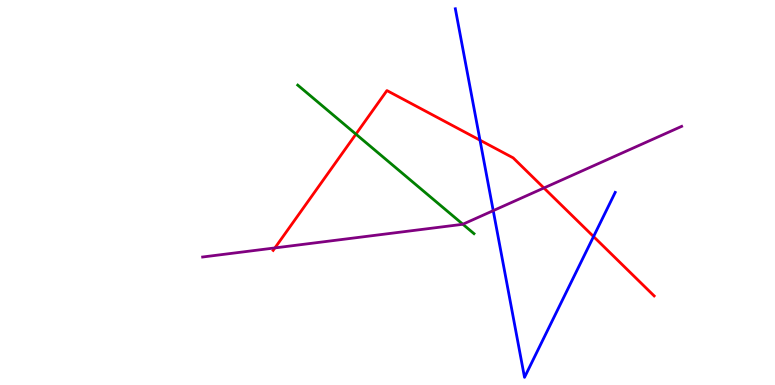[{'lines': ['blue', 'red'], 'intersections': [{'x': 6.19, 'y': 6.36}, {'x': 7.66, 'y': 3.86}]}, {'lines': ['green', 'red'], 'intersections': [{'x': 4.59, 'y': 6.52}]}, {'lines': ['purple', 'red'], 'intersections': [{'x': 3.55, 'y': 3.56}, {'x': 7.02, 'y': 5.12}]}, {'lines': ['blue', 'green'], 'intersections': []}, {'lines': ['blue', 'purple'], 'intersections': [{'x': 6.36, 'y': 4.53}]}, {'lines': ['green', 'purple'], 'intersections': [{'x': 5.97, 'y': 4.18}]}]